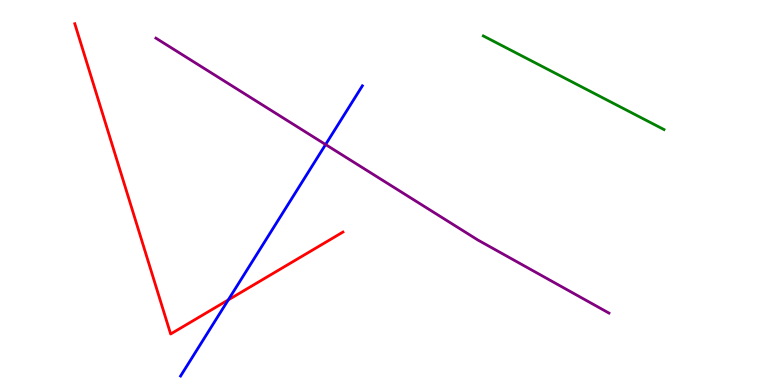[{'lines': ['blue', 'red'], 'intersections': [{'x': 2.95, 'y': 2.21}]}, {'lines': ['green', 'red'], 'intersections': []}, {'lines': ['purple', 'red'], 'intersections': []}, {'lines': ['blue', 'green'], 'intersections': []}, {'lines': ['blue', 'purple'], 'intersections': [{'x': 4.2, 'y': 6.25}]}, {'lines': ['green', 'purple'], 'intersections': []}]